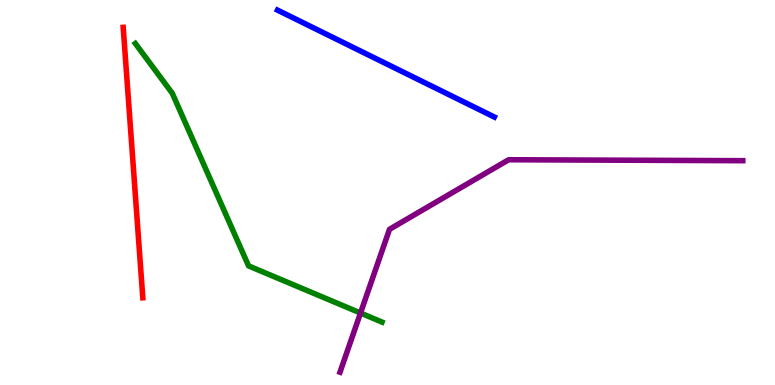[{'lines': ['blue', 'red'], 'intersections': []}, {'lines': ['green', 'red'], 'intersections': []}, {'lines': ['purple', 'red'], 'intersections': []}, {'lines': ['blue', 'green'], 'intersections': []}, {'lines': ['blue', 'purple'], 'intersections': []}, {'lines': ['green', 'purple'], 'intersections': [{'x': 4.65, 'y': 1.87}]}]